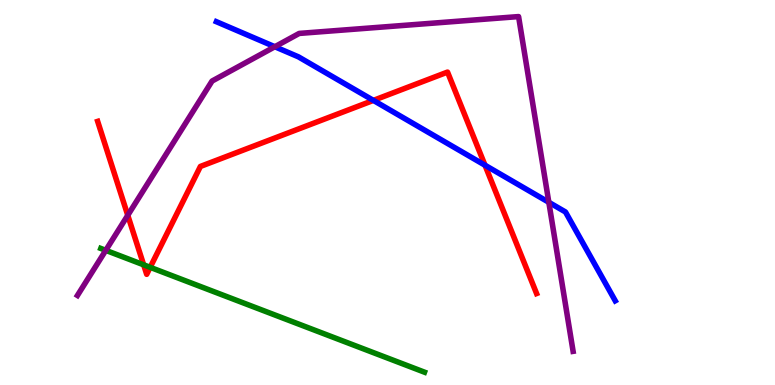[{'lines': ['blue', 'red'], 'intersections': [{'x': 4.82, 'y': 7.39}, {'x': 6.26, 'y': 5.71}]}, {'lines': ['green', 'red'], 'intersections': [{'x': 1.85, 'y': 3.12}, {'x': 1.94, 'y': 3.06}]}, {'lines': ['purple', 'red'], 'intersections': [{'x': 1.65, 'y': 4.41}]}, {'lines': ['blue', 'green'], 'intersections': []}, {'lines': ['blue', 'purple'], 'intersections': [{'x': 3.55, 'y': 8.79}, {'x': 7.08, 'y': 4.75}]}, {'lines': ['green', 'purple'], 'intersections': [{'x': 1.36, 'y': 3.5}]}]